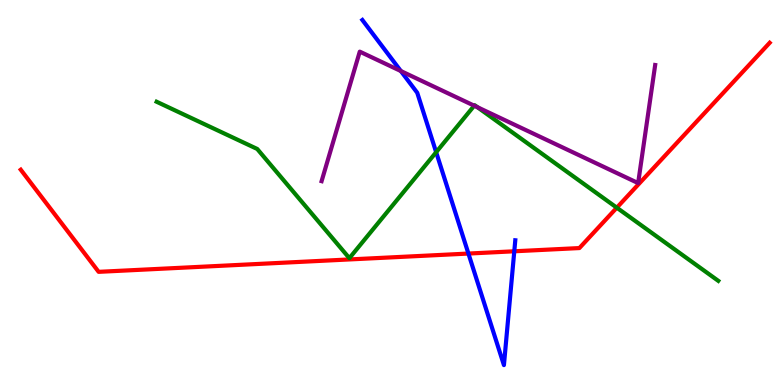[{'lines': ['blue', 'red'], 'intersections': [{'x': 6.04, 'y': 3.41}, {'x': 6.64, 'y': 3.47}]}, {'lines': ['green', 'red'], 'intersections': [{'x': 7.96, 'y': 4.61}]}, {'lines': ['purple', 'red'], 'intersections': []}, {'lines': ['blue', 'green'], 'intersections': [{'x': 5.63, 'y': 6.05}]}, {'lines': ['blue', 'purple'], 'intersections': [{'x': 5.17, 'y': 8.15}]}, {'lines': ['green', 'purple'], 'intersections': [{'x': 6.12, 'y': 7.25}, {'x': 6.16, 'y': 7.22}]}]